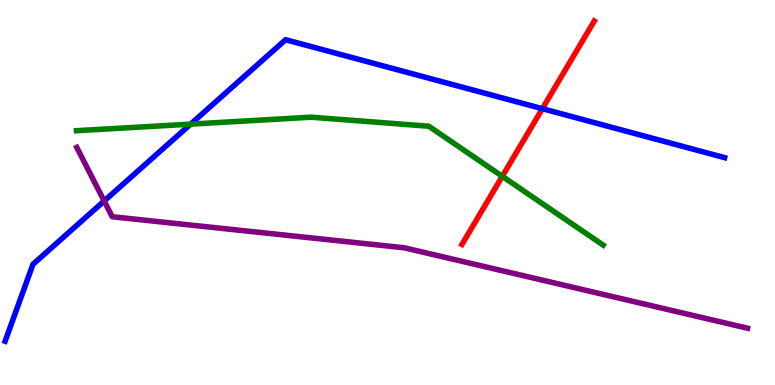[{'lines': ['blue', 'red'], 'intersections': [{'x': 7.0, 'y': 7.18}]}, {'lines': ['green', 'red'], 'intersections': [{'x': 6.48, 'y': 5.42}]}, {'lines': ['purple', 'red'], 'intersections': []}, {'lines': ['blue', 'green'], 'intersections': [{'x': 2.46, 'y': 6.78}]}, {'lines': ['blue', 'purple'], 'intersections': [{'x': 1.34, 'y': 4.78}]}, {'lines': ['green', 'purple'], 'intersections': []}]